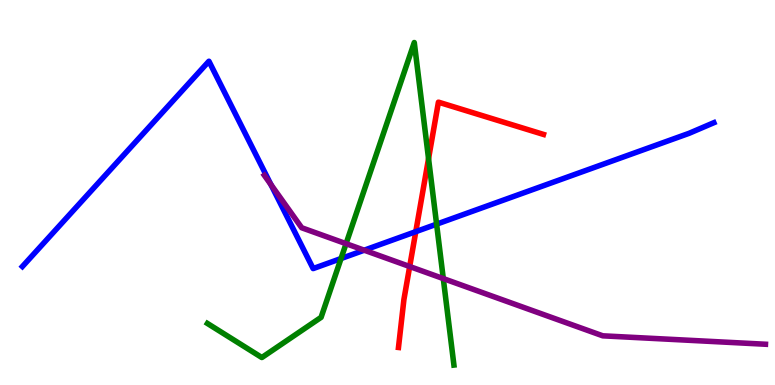[{'lines': ['blue', 'red'], 'intersections': [{'x': 5.36, 'y': 3.98}]}, {'lines': ['green', 'red'], 'intersections': [{'x': 5.53, 'y': 5.88}]}, {'lines': ['purple', 'red'], 'intersections': [{'x': 5.29, 'y': 3.08}]}, {'lines': ['blue', 'green'], 'intersections': [{'x': 4.4, 'y': 3.28}, {'x': 5.63, 'y': 4.18}]}, {'lines': ['blue', 'purple'], 'intersections': [{'x': 3.5, 'y': 5.21}, {'x': 4.7, 'y': 3.5}]}, {'lines': ['green', 'purple'], 'intersections': [{'x': 4.47, 'y': 3.67}, {'x': 5.72, 'y': 2.76}]}]